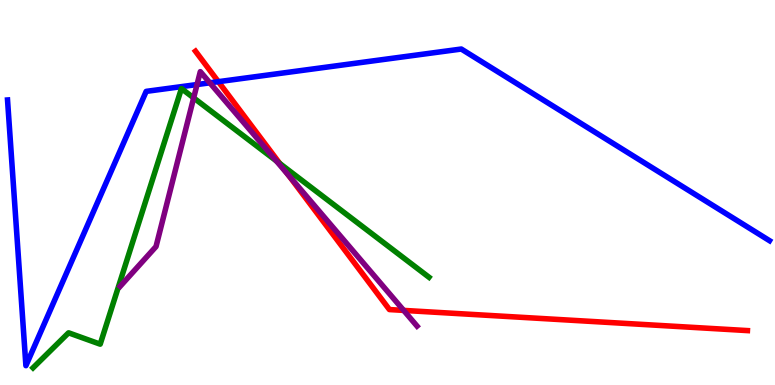[{'lines': ['blue', 'red'], 'intersections': [{'x': 2.82, 'y': 7.88}]}, {'lines': ['green', 'red'], 'intersections': [{'x': 3.61, 'y': 5.75}]}, {'lines': ['purple', 'red'], 'intersections': [{'x': 3.73, 'y': 5.44}, {'x': 5.21, 'y': 1.94}]}, {'lines': ['blue', 'green'], 'intersections': []}, {'lines': ['blue', 'purple'], 'intersections': [{'x': 2.54, 'y': 7.8}, {'x': 2.71, 'y': 7.85}]}, {'lines': ['green', 'purple'], 'intersections': [{'x': 2.5, 'y': 7.46}, {'x': 3.57, 'y': 5.82}]}]